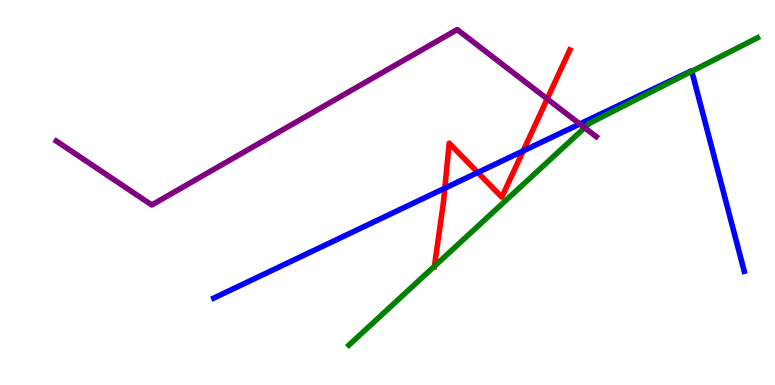[{'lines': ['blue', 'red'], 'intersections': [{'x': 5.74, 'y': 5.11}, {'x': 6.17, 'y': 5.52}, {'x': 6.75, 'y': 6.08}]}, {'lines': ['green', 'red'], 'intersections': [{'x': 5.61, 'y': 3.08}]}, {'lines': ['purple', 'red'], 'intersections': [{'x': 7.06, 'y': 7.43}]}, {'lines': ['blue', 'green'], 'intersections': [{'x': 8.93, 'y': 8.15}]}, {'lines': ['blue', 'purple'], 'intersections': [{'x': 7.48, 'y': 6.78}]}, {'lines': ['green', 'purple'], 'intersections': [{'x': 7.54, 'y': 6.68}]}]